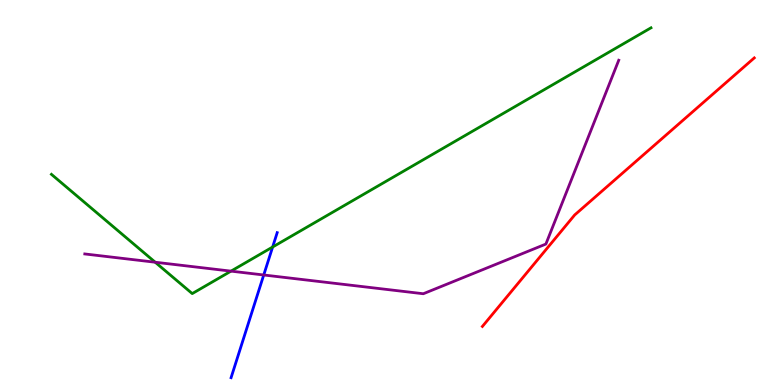[{'lines': ['blue', 'red'], 'intersections': []}, {'lines': ['green', 'red'], 'intersections': []}, {'lines': ['purple', 'red'], 'intersections': []}, {'lines': ['blue', 'green'], 'intersections': [{'x': 3.52, 'y': 3.58}]}, {'lines': ['blue', 'purple'], 'intersections': [{'x': 3.4, 'y': 2.86}]}, {'lines': ['green', 'purple'], 'intersections': [{'x': 2.0, 'y': 3.19}, {'x': 2.98, 'y': 2.96}]}]